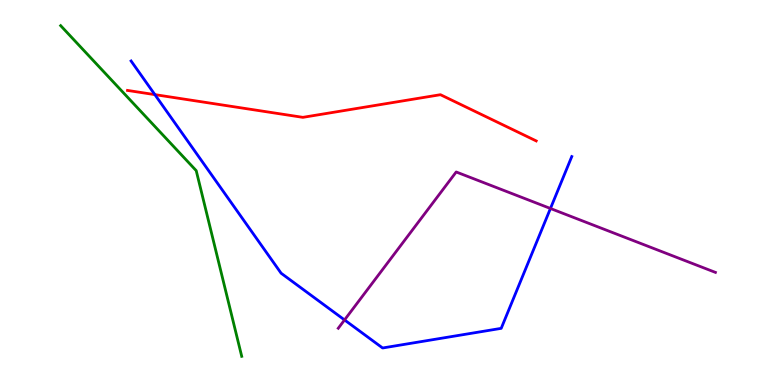[{'lines': ['blue', 'red'], 'intersections': [{'x': 2.0, 'y': 7.54}]}, {'lines': ['green', 'red'], 'intersections': []}, {'lines': ['purple', 'red'], 'intersections': []}, {'lines': ['blue', 'green'], 'intersections': []}, {'lines': ['blue', 'purple'], 'intersections': [{'x': 4.45, 'y': 1.69}, {'x': 7.1, 'y': 4.58}]}, {'lines': ['green', 'purple'], 'intersections': []}]